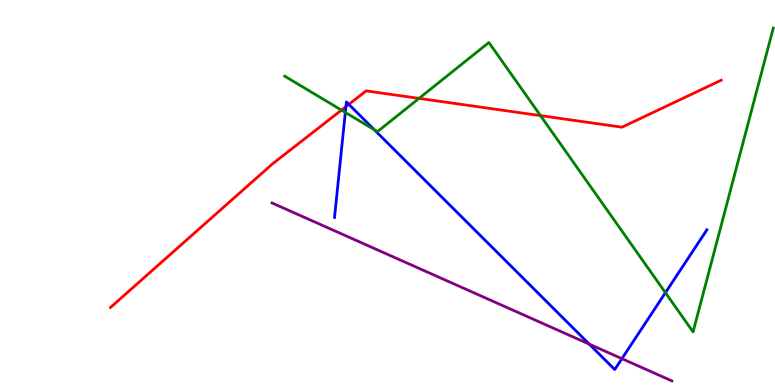[{'lines': ['blue', 'red'], 'intersections': [{'x': 4.46, 'y': 7.23}, {'x': 4.5, 'y': 7.29}]}, {'lines': ['green', 'red'], 'intersections': [{'x': 4.41, 'y': 7.14}, {'x': 5.41, 'y': 7.44}, {'x': 6.97, 'y': 7.0}]}, {'lines': ['purple', 'red'], 'intersections': []}, {'lines': ['blue', 'green'], 'intersections': [{'x': 4.46, 'y': 7.08}, {'x': 4.83, 'y': 6.63}, {'x': 8.59, 'y': 2.4}]}, {'lines': ['blue', 'purple'], 'intersections': [{'x': 7.6, 'y': 1.06}, {'x': 8.02, 'y': 0.684}]}, {'lines': ['green', 'purple'], 'intersections': []}]